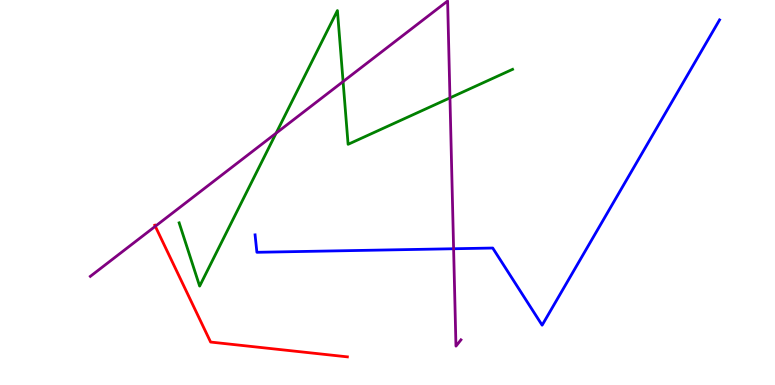[{'lines': ['blue', 'red'], 'intersections': []}, {'lines': ['green', 'red'], 'intersections': []}, {'lines': ['purple', 'red'], 'intersections': [{'x': 2.0, 'y': 4.12}]}, {'lines': ['blue', 'green'], 'intersections': []}, {'lines': ['blue', 'purple'], 'intersections': [{'x': 5.85, 'y': 3.54}]}, {'lines': ['green', 'purple'], 'intersections': [{'x': 3.56, 'y': 6.54}, {'x': 4.43, 'y': 7.88}, {'x': 5.81, 'y': 7.46}]}]